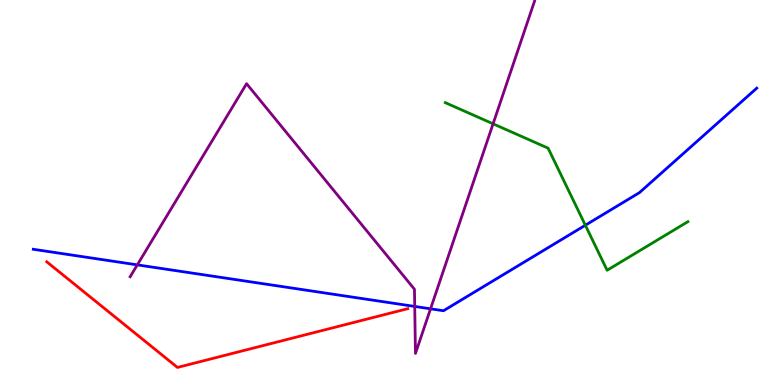[{'lines': ['blue', 'red'], 'intersections': []}, {'lines': ['green', 'red'], 'intersections': []}, {'lines': ['purple', 'red'], 'intersections': []}, {'lines': ['blue', 'green'], 'intersections': [{'x': 7.55, 'y': 4.15}]}, {'lines': ['blue', 'purple'], 'intersections': [{'x': 1.77, 'y': 3.12}, {'x': 5.35, 'y': 2.04}, {'x': 5.56, 'y': 1.98}]}, {'lines': ['green', 'purple'], 'intersections': [{'x': 6.36, 'y': 6.78}]}]